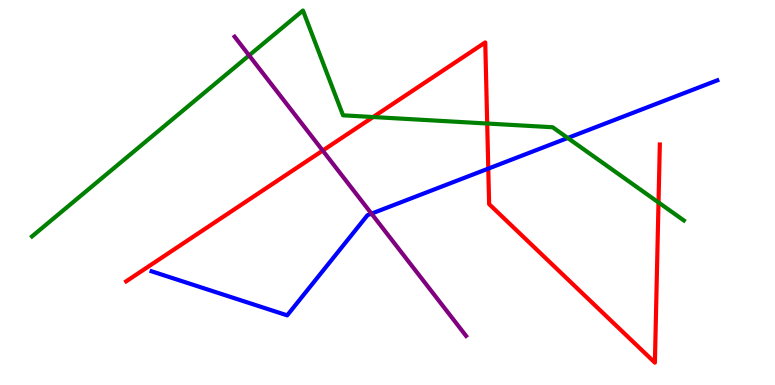[{'lines': ['blue', 'red'], 'intersections': [{'x': 6.3, 'y': 5.62}]}, {'lines': ['green', 'red'], 'intersections': [{'x': 4.81, 'y': 6.96}, {'x': 6.29, 'y': 6.79}, {'x': 8.5, 'y': 4.74}]}, {'lines': ['purple', 'red'], 'intersections': [{'x': 4.16, 'y': 6.09}]}, {'lines': ['blue', 'green'], 'intersections': [{'x': 7.33, 'y': 6.42}]}, {'lines': ['blue', 'purple'], 'intersections': [{'x': 4.79, 'y': 4.45}]}, {'lines': ['green', 'purple'], 'intersections': [{'x': 3.21, 'y': 8.56}]}]